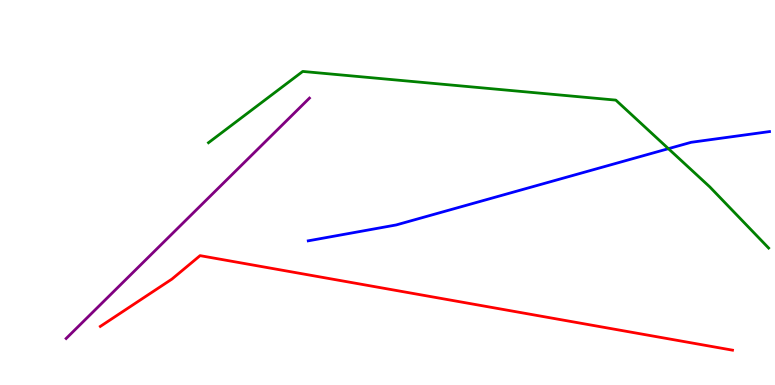[{'lines': ['blue', 'red'], 'intersections': []}, {'lines': ['green', 'red'], 'intersections': []}, {'lines': ['purple', 'red'], 'intersections': []}, {'lines': ['blue', 'green'], 'intersections': [{'x': 8.62, 'y': 6.14}]}, {'lines': ['blue', 'purple'], 'intersections': []}, {'lines': ['green', 'purple'], 'intersections': []}]